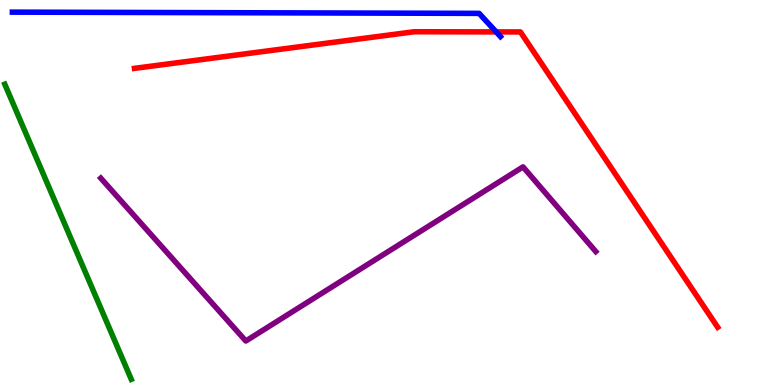[{'lines': ['blue', 'red'], 'intersections': [{'x': 6.4, 'y': 9.17}]}, {'lines': ['green', 'red'], 'intersections': []}, {'lines': ['purple', 'red'], 'intersections': []}, {'lines': ['blue', 'green'], 'intersections': []}, {'lines': ['blue', 'purple'], 'intersections': []}, {'lines': ['green', 'purple'], 'intersections': []}]